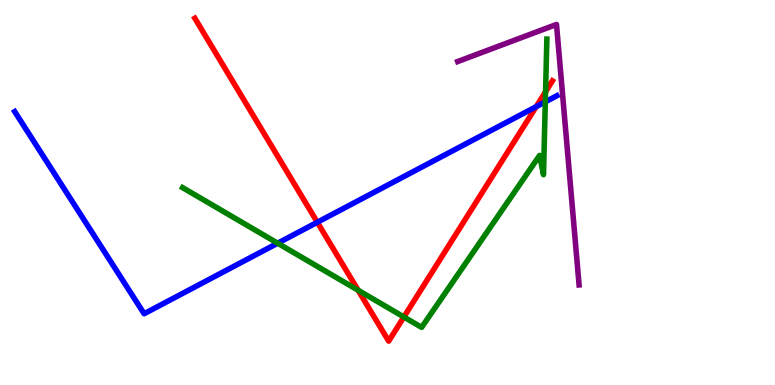[{'lines': ['blue', 'red'], 'intersections': [{'x': 4.09, 'y': 4.23}, {'x': 6.92, 'y': 7.23}]}, {'lines': ['green', 'red'], 'intersections': [{'x': 4.62, 'y': 2.46}, {'x': 5.21, 'y': 1.77}, {'x': 7.04, 'y': 7.62}]}, {'lines': ['purple', 'red'], 'intersections': []}, {'lines': ['blue', 'green'], 'intersections': [{'x': 3.58, 'y': 3.68}, {'x': 7.04, 'y': 7.35}]}, {'lines': ['blue', 'purple'], 'intersections': []}, {'lines': ['green', 'purple'], 'intersections': []}]